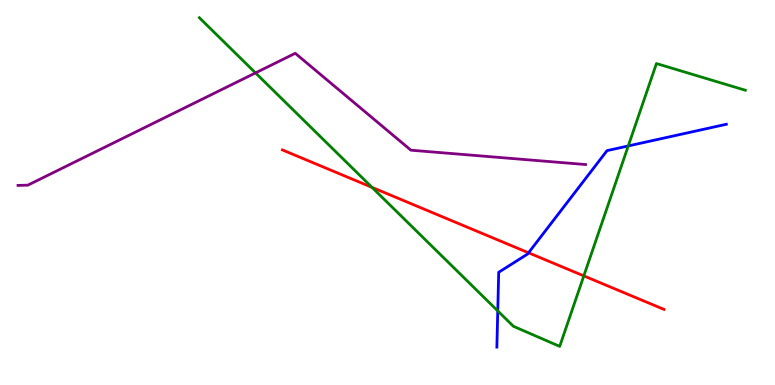[{'lines': ['blue', 'red'], 'intersections': [{'x': 6.82, 'y': 3.43}]}, {'lines': ['green', 'red'], 'intersections': [{'x': 4.8, 'y': 5.13}, {'x': 7.53, 'y': 2.83}]}, {'lines': ['purple', 'red'], 'intersections': []}, {'lines': ['blue', 'green'], 'intersections': [{'x': 6.42, 'y': 1.92}, {'x': 8.11, 'y': 6.21}]}, {'lines': ['blue', 'purple'], 'intersections': []}, {'lines': ['green', 'purple'], 'intersections': [{'x': 3.3, 'y': 8.11}]}]